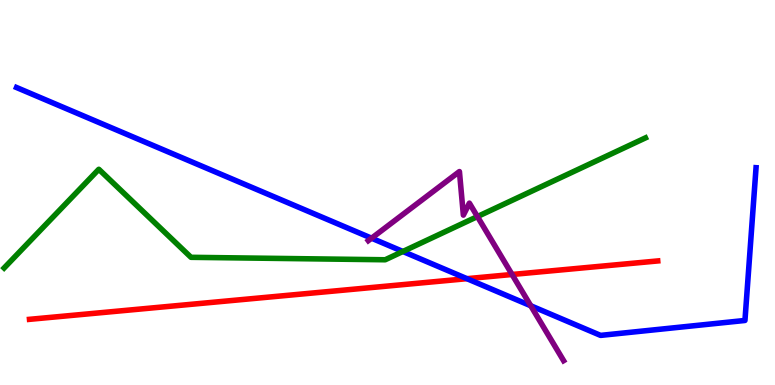[{'lines': ['blue', 'red'], 'intersections': [{'x': 6.03, 'y': 2.76}]}, {'lines': ['green', 'red'], 'intersections': []}, {'lines': ['purple', 'red'], 'intersections': [{'x': 6.61, 'y': 2.87}]}, {'lines': ['blue', 'green'], 'intersections': [{'x': 5.2, 'y': 3.47}]}, {'lines': ['blue', 'purple'], 'intersections': [{'x': 4.79, 'y': 3.81}, {'x': 6.85, 'y': 2.06}]}, {'lines': ['green', 'purple'], 'intersections': [{'x': 6.16, 'y': 4.37}]}]